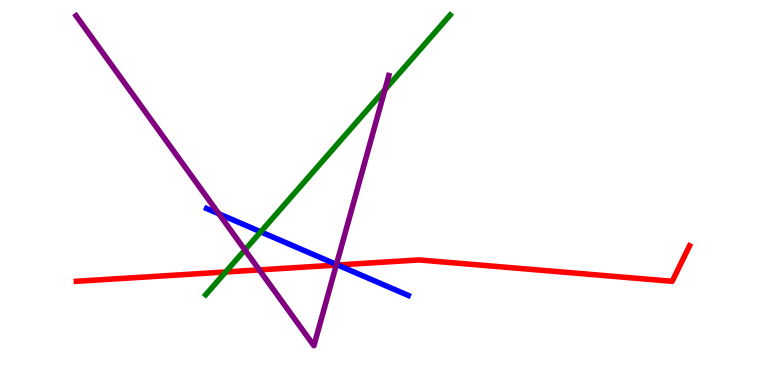[{'lines': ['blue', 'red'], 'intersections': [{'x': 4.36, 'y': 3.12}]}, {'lines': ['green', 'red'], 'intersections': [{'x': 2.91, 'y': 2.94}]}, {'lines': ['purple', 'red'], 'intersections': [{'x': 3.35, 'y': 2.99}, {'x': 4.34, 'y': 3.11}]}, {'lines': ['blue', 'green'], 'intersections': [{'x': 3.36, 'y': 3.98}]}, {'lines': ['blue', 'purple'], 'intersections': [{'x': 2.82, 'y': 4.45}, {'x': 4.34, 'y': 3.13}]}, {'lines': ['green', 'purple'], 'intersections': [{'x': 3.16, 'y': 3.51}, {'x': 4.97, 'y': 7.67}]}]